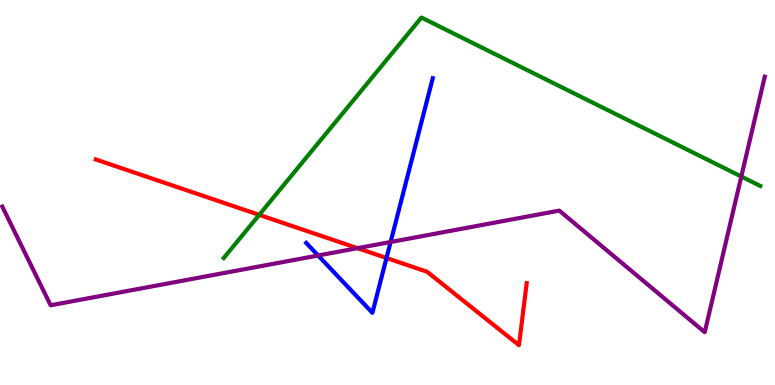[{'lines': ['blue', 'red'], 'intersections': [{'x': 4.99, 'y': 3.3}]}, {'lines': ['green', 'red'], 'intersections': [{'x': 3.34, 'y': 4.42}]}, {'lines': ['purple', 'red'], 'intersections': [{'x': 4.61, 'y': 3.55}]}, {'lines': ['blue', 'green'], 'intersections': []}, {'lines': ['blue', 'purple'], 'intersections': [{'x': 4.1, 'y': 3.36}, {'x': 5.04, 'y': 3.71}]}, {'lines': ['green', 'purple'], 'intersections': [{'x': 9.57, 'y': 5.42}]}]